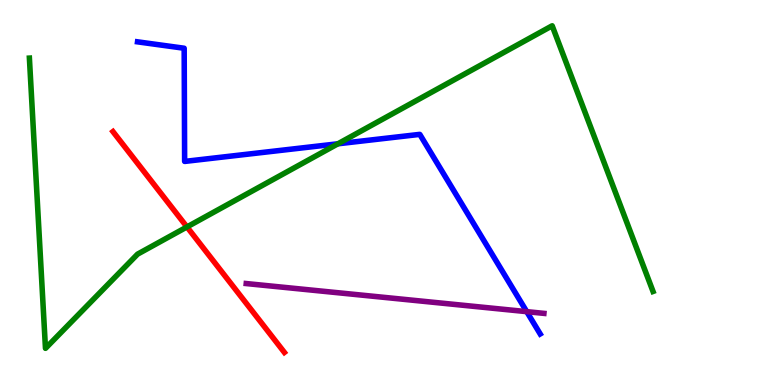[{'lines': ['blue', 'red'], 'intersections': []}, {'lines': ['green', 'red'], 'intersections': [{'x': 2.41, 'y': 4.11}]}, {'lines': ['purple', 'red'], 'intersections': []}, {'lines': ['blue', 'green'], 'intersections': [{'x': 4.36, 'y': 6.27}]}, {'lines': ['blue', 'purple'], 'intersections': [{'x': 6.8, 'y': 1.91}]}, {'lines': ['green', 'purple'], 'intersections': []}]